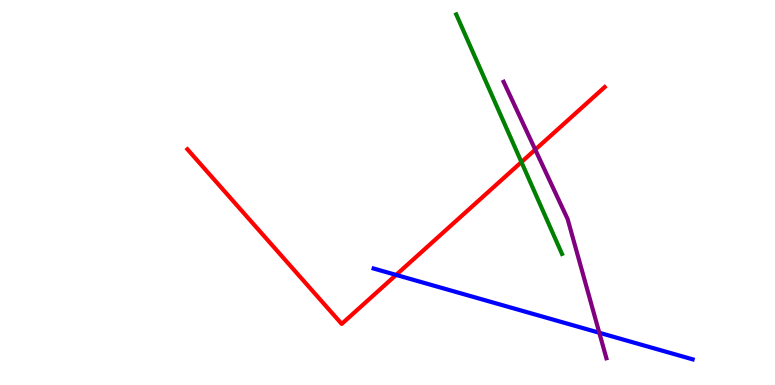[{'lines': ['blue', 'red'], 'intersections': [{'x': 5.11, 'y': 2.86}]}, {'lines': ['green', 'red'], 'intersections': [{'x': 6.73, 'y': 5.79}]}, {'lines': ['purple', 'red'], 'intersections': [{'x': 6.91, 'y': 6.11}]}, {'lines': ['blue', 'green'], 'intersections': []}, {'lines': ['blue', 'purple'], 'intersections': [{'x': 7.73, 'y': 1.36}]}, {'lines': ['green', 'purple'], 'intersections': []}]